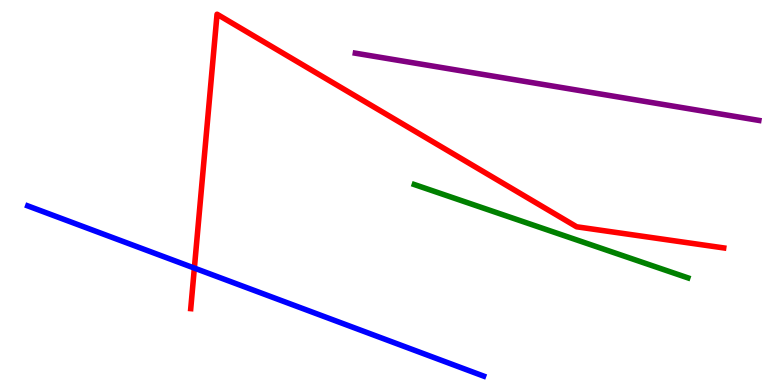[{'lines': ['blue', 'red'], 'intersections': [{'x': 2.51, 'y': 3.04}]}, {'lines': ['green', 'red'], 'intersections': []}, {'lines': ['purple', 'red'], 'intersections': []}, {'lines': ['blue', 'green'], 'intersections': []}, {'lines': ['blue', 'purple'], 'intersections': []}, {'lines': ['green', 'purple'], 'intersections': []}]